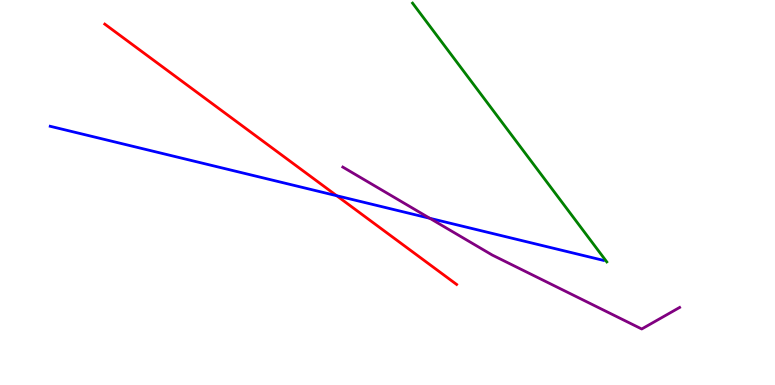[{'lines': ['blue', 'red'], 'intersections': [{'x': 4.34, 'y': 4.92}]}, {'lines': ['green', 'red'], 'intersections': []}, {'lines': ['purple', 'red'], 'intersections': []}, {'lines': ['blue', 'green'], 'intersections': []}, {'lines': ['blue', 'purple'], 'intersections': [{'x': 5.55, 'y': 4.33}]}, {'lines': ['green', 'purple'], 'intersections': []}]